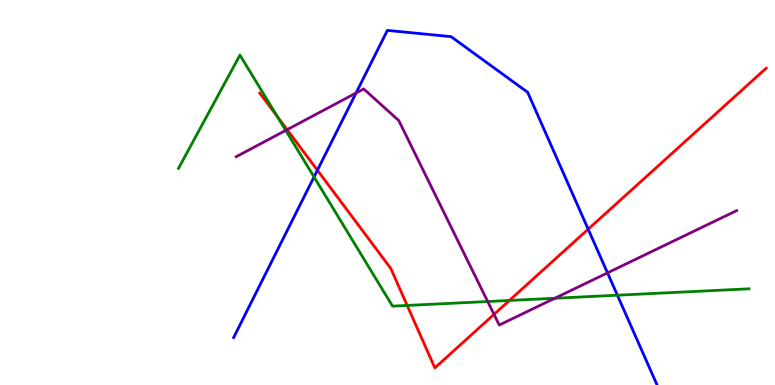[{'lines': ['blue', 'red'], 'intersections': [{'x': 4.1, 'y': 5.58}, {'x': 7.59, 'y': 4.05}]}, {'lines': ['green', 'red'], 'intersections': [{'x': 3.58, 'y': 6.97}, {'x': 5.25, 'y': 2.07}, {'x': 6.57, 'y': 2.2}]}, {'lines': ['purple', 'red'], 'intersections': [{'x': 3.7, 'y': 6.63}, {'x': 6.37, 'y': 1.83}]}, {'lines': ['blue', 'green'], 'intersections': [{'x': 4.05, 'y': 5.4}, {'x': 7.97, 'y': 2.33}]}, {'lines': ['blue', 'purple'], 'intersections': [{'x': 4.59, 'y': 7.58}, {'x': 7.84, 'y': 2.91}]}, {'lines': ['green', 'purple'], 'intersections': [{'x': 3.69, 'y': 6.61}, {'x': 6.29, 'y': 2.17}, {'x': 7.16, 'y': 2.25}]}]